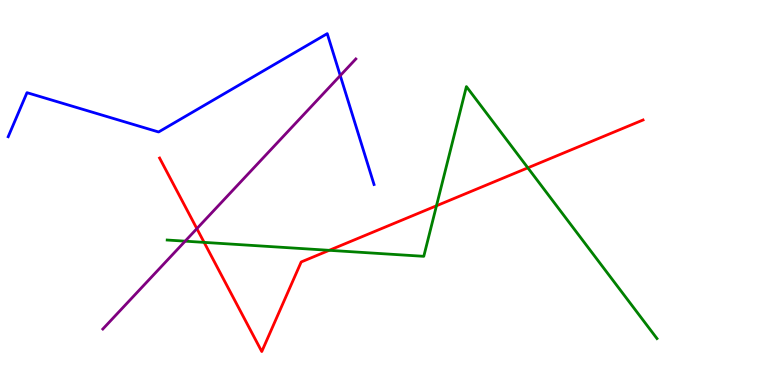[{'lines': ['blue', 'red'], 'intersections': []}, {'lines': ['green', 'red'], 'intersections': [{'x': 2.63, 'y': 3.7}, {'x': 4.25, 'y': 3.5}, {'x': 5.63, 'y': 4.66}, {'x': 6.81, 'y': 5.64}]}, {'lines': ['purple', 'red'], 'intersections': [{'x': 2.54, 'y': 4.06}]}, {'lines': ['blue', 'green'], 'intersections': []}, {'lines': ['blue', 'purple'], 'intersections': [{'x': 4.39, 'y': 8.04}]}, {'lines': ['green', 'purple'], 'intersections': [{'x': 2.39, 'y': 3.74}]}]